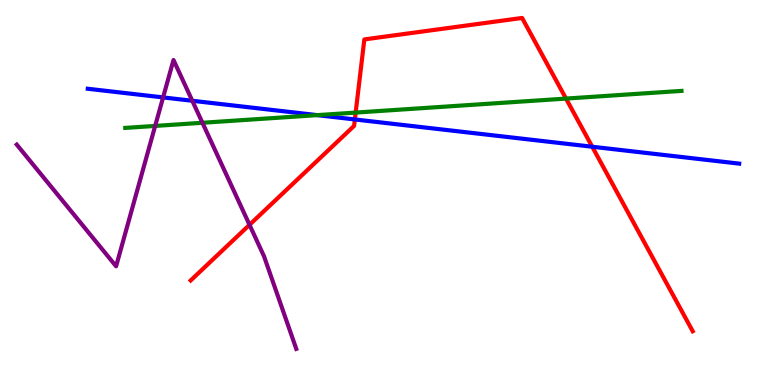[{'lines': ['blue', 'red'], 'intersections': [{'x': 4.58, 'y': 6.9}, {'x': 7.64, 'y': 6.19}]}, {'lines': ['green', 'red'], 'intersections': [{'x': 4.59, 'y': 7.08}, {'x': 7.3, 'y': 7.44}]}, {'lines': ['purple', 'red'], 'intersections': [{'x': 3.22, 'y': 4.16}]}, {'lines': ['blue', 'green'], 'intersections': [{'x': 4.09, 'y': 7.01}]}, {'lines': ['blue', 'purple'], 'intersections': [{'x': 2.1, 'y': 7.47}, {'x': 2.48, 'y': 7.38}]}, {'lines': ['green', 'purple'], 'intersections': [{'x': 2.0, 'y': 6.73}, {'x': 2.61, 'y': 6.81}]}]